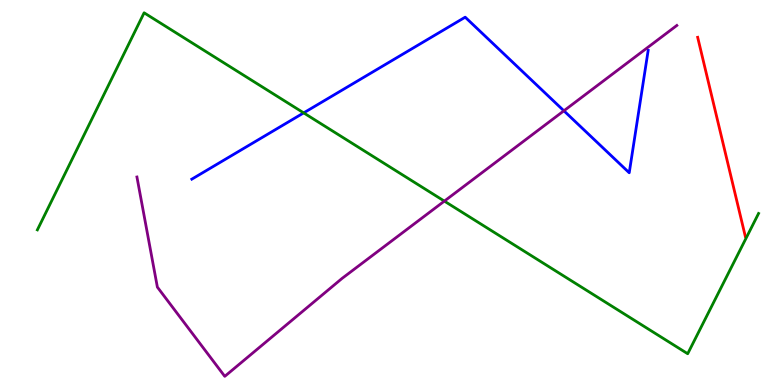[{'lines': ['blue', 'red'], 'intersections': []}, {'lines': ['green', 'red'], 'intersections': []}, {'lines': ['purple', 'red'], 'intersections': []}, {'lines': ['blue', 'green'], 'intersections': [{'x': 3.92, 'y': 7.07}]}, {'lines': ['blue', 'purple'], 'intersections': [{'x': 7.28, 'y': 7.12}]}, {'lines': ['green', 'purple'], 'intersections': [{'x': 5.73, 'y': 4.78}]}]